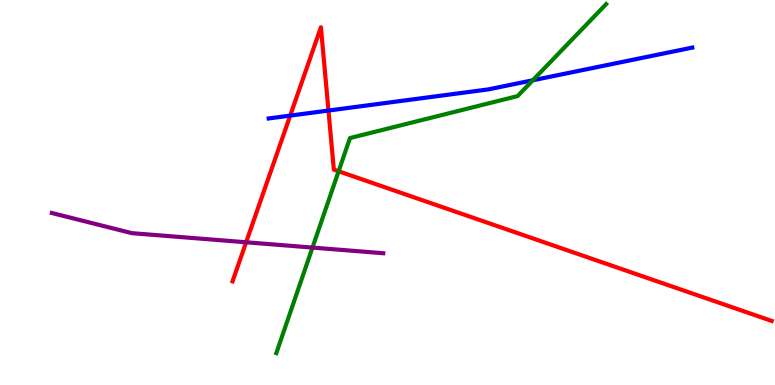[{'lines': ['blue', 'red'], 'intersections': [{'x': 3.74, 'y': 7.0}, {'x': 4.24, 'y': 7.13}]}, {'lines': ['green', 'red'], 'intersections': [{'x': 4.37, 'y': 5.55}]}, {'lines': ['purple', 'red'], 'intersections': [{'x': 3.18, 'y': 3.71}]}, {'lines': ['blue', 'green'], 'intersections': [{'x': 6.88, 'y': 7.91}]}, {'lines': ['blue', 'purple'], 'intersections': []}, {'lines': ['green', 'purple'], 'intersections': [{'x': 4.03, 'y': 3.57}]}]